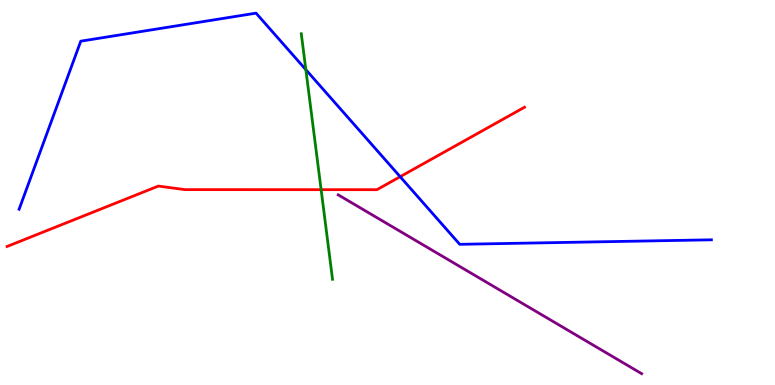[{'lines': ['blue', 'red'], 'intersections': [{'x': 5.16, 'y': 5.41}]}, {'lines': ['green', 'red'], 'intersections': [{'x': 4.14, 'y': 5.07}]}, {'lines': ['purple', 'red'], 'intersections': []}, {'lines': ['blue', 'green'], 'intersections': [{'x': 3.95, 'y': 8.19}]}, {'lines': ['blue', 'purple'], 'intersections': []}, {'lines': ['green', 'purple'], 'intersections': []}]